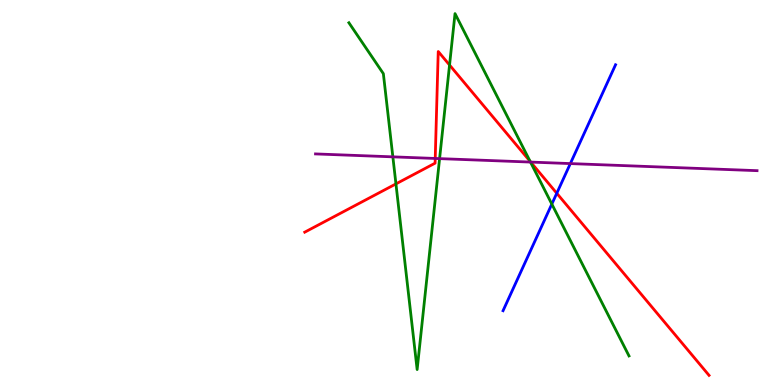[{'lines': ['blue', 'red'], 'intersections': [{'x': 7.18, 'y': 4.98}]}, {'lines': ['green', 'red'], 'intersections': [{'x': 5.11, 'y': 5.22}, {'x': 5.8, 'y': 8.31}, {'x': 6.84, 'y': 5.81}]}, {'lines': ['purple', 'red'], 'intersections': [{'x': 5.62, 'y': 5.88}, {'x': 6.85, 'y': 5.79}]}, {'lines': ['blue', 'green'], 'intersections': [{'x': 7.12, 'y': 4.7}]}, {'lines': ['blue', 'purple'], 'intersections': [{'x': 7.36, 'y': 5.75}]}, {'lines': ['green', 'purple'], 'intersections': [{'x': 5.07, 'y': 5.93}, {'x': 5.67, 'y': 5.88}, {'x': 6.84, 'y': 5.79}]}]